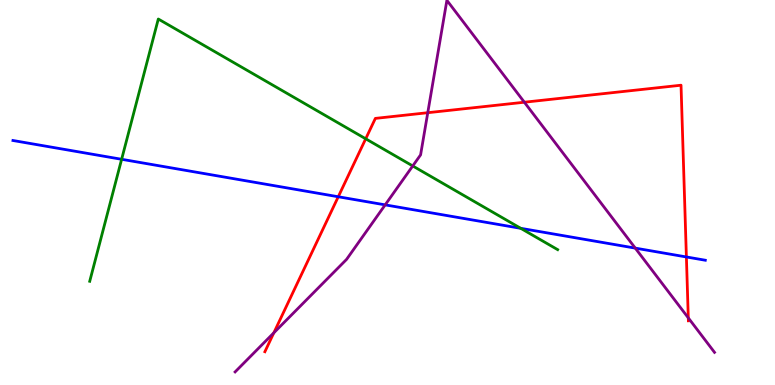[{'lines': ['blue', 'red'], 'intersections': [{'x': 4.36, 'y': 4.89}, {'x': 8.86, 'y': 3.33}]}, {'lines': ['green', 'red'], 'intersections': [{'x': 4.72, 'y': 6.39}]}, {'lines': ['purple', 'red'], 'intersections': [{'x': 3.53, 'y': 1.36}, {'x': 5.52, 'y': 7.07}, {'x': 6.77, 'y': 7.34}, {'x': 8.88, 'y': 1.74}]}, {'lines': ['blue', 'green'], 'intersections': [{'x': 1.57, 'y': 5.86}, {'x': 6.72, 'y': 4.07}]}, {'lines': ['blue', 'purple'], 'intersections': [{'x': 4.97, 'y': 4.68}, {'x': 8.2, 'y': 3.56}]}, {'lines': ['green', 'purple'], 'intersections': [{'x': 5.33, 'y': 5.69}]}]